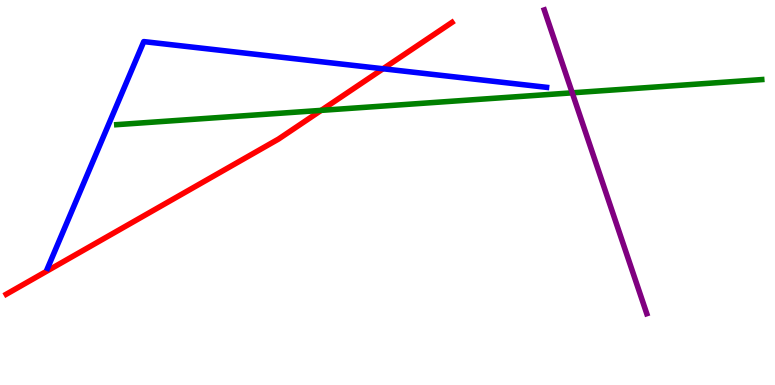[{'lines': ['blue', 'red'], 'intersections': [{'x': 4.94, 'y': 8.21}]}, {'lines': ['green', 'red'], 'intersections': [{'x': 4.14, 'y': 7.13}]}, {'lines': ['purple', 'red'], 'intersections': []}, {'lines': ['blue', 'green'], 'intersections': []}, {'lines': ['blue', 'purple'], 'intersections': []}, {'lines': ['green', 'purple'], 'intersections': [{'x': 7.38, 'y': 7.59}]}]